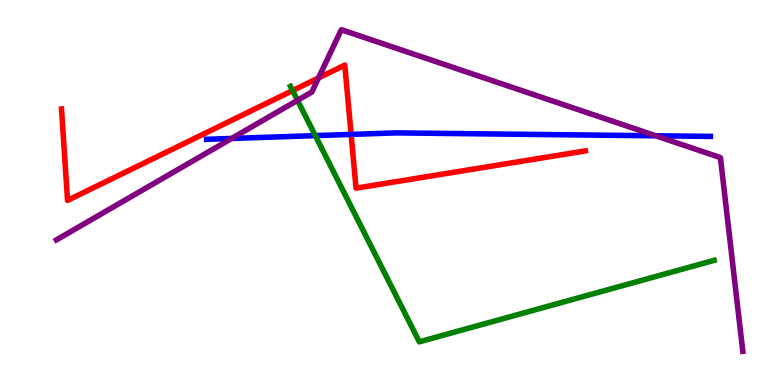[{'lines': ['blue', 'red'], 'intersections': [{'x': 4.53, 'y': 6.51}]}, {'lines': ['green', 'red'], 'intersections': [{'x': 3.78, 'y': 7.65}]}, {'lines': ['purple', 'red'], 'intersections': [{'x': 4.11, 'y': 7.98}]}, {'lines': ['blue', 'green'], 'intersections': [{'x': 4.07, 'y': 6.48}]}, {'lines': ['blue', 'purple'], 'intersections': [{'x': 2.99, 'y': 6.4}, {'x': 8.46, 'y': 6.47}]}, {'lines': ['green', 'purple'], 'intersections': [{'x': 3.84, 'y': 7.39}]}]